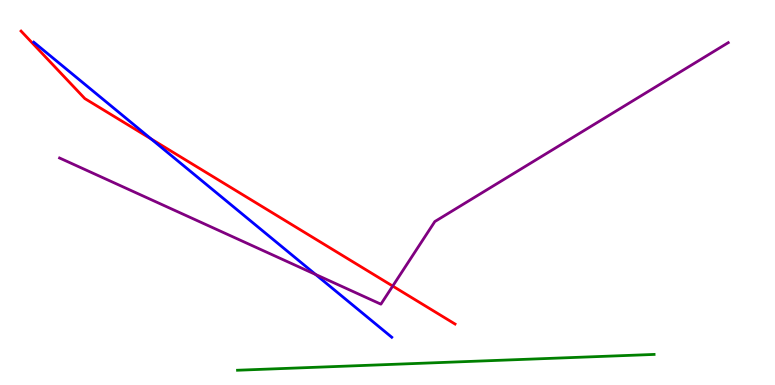[{'lines': ['blue', 'red'], 'intersections': [{'x': 1.95, 'y': 6.39}]}, {'lines': ['green', 'red'], 'intersections': []}, {'lines': ['purple', 'red'], 'intersections': [{'x': 5.07, 'y': 2.57}]}, {'lines': ['blue', 'green'], 'intersections': []}, {'lines': ['blue', 'purple'], 'intersections': [{'x': 4.07, 'y': 2.87}]}, {'lines': ['green', 'purple'], 'intersections': []}]